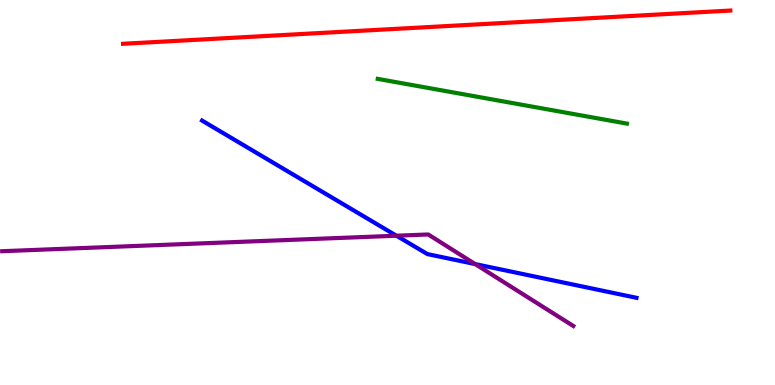[{'lines': ['blue', 'red'], 'intersections': []}, {'lines': ['green', 'red'], 'intersections': []}, {'lines': ['purple', 'red'], 'intersections': []}, {'lines': ['blue', 'green'], 'intersections': []}, {'lines': ['blue', 'purple'], 'intersections': [{'x': 5.12, 'y': 3.88}, {'x': 6.13, 'y': 3.14}]}, {'lines': ['green', 'purple'], 'intersections': []}]